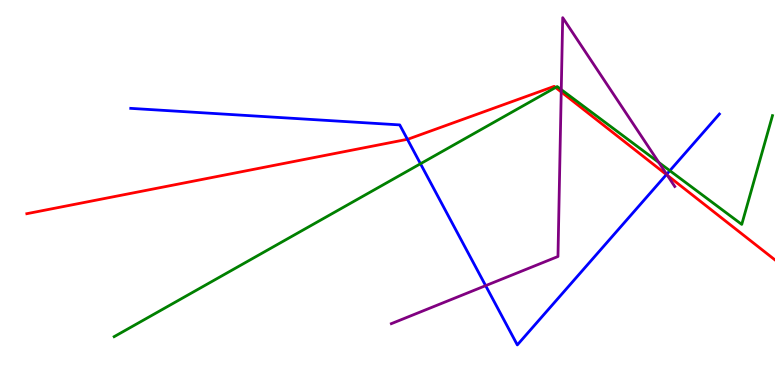[{'lines': ['blue', 'red'], 'intersections': [{'x': 5.26, 'y': 6.38}, {'x': 8.6, 'y': 5.47}]}, {'lines': ['green', 'red'], 'intersections': [{'x': 7.17, 'y': 7.73}]}, {'lines': ['purple', 'red'], 'intersections': [{'x': 7.24, 'y': 7.61}, {'x': 8.61, 'y': 5.45}]}, {'lines': ['blue', 'green'], 'intersections': [{'x': 5.43, 'y': 5.75}, {'x': 8.64, 'y': 5.57}]}, {'lines': ['blue', 'purple'], 'intersections': [{'x': 6.27, 'y': 2.58}, {'x': 8.6, 'y': 5.47}]}, {'lines': ['green', 'purple'], 'intersections': [{'x': 7.24, 'y': 7.67}, {'x': 8.5, 'y': 5.78}]}]